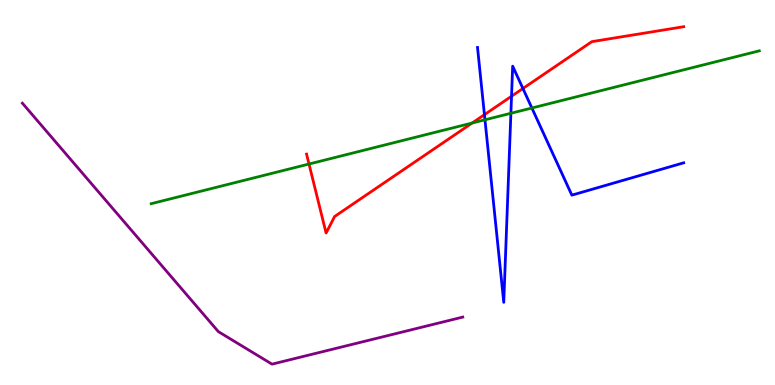[{'lines': ['blue', 'red'], 'intersections': [{'x': 6.25, 'y': 7.02}, {'x': 6.6, 'y': 7.5}, {'x': 6.75, 'y': 7.7}]}, {'lines': ['green', 'red'], 'intersections': [{'x': 3.99, 'y': 5.74}, {'x': 6.09, 'y': 6.8}]}, {'lines': ['purple', 'red'], 'intersections': []}, {'lines': ['blue', 'green'], 'intersections': [{'x': 6.26, 'y': 6.89}, {'x': 6.59, 'y': 7.06}, {'x': 6.86, 'y': 7.19}]}, {'lines': ['blue', 'purple'], 'intersections': []}, {'lines': ['green', 'purple'], 'intersections': []}]